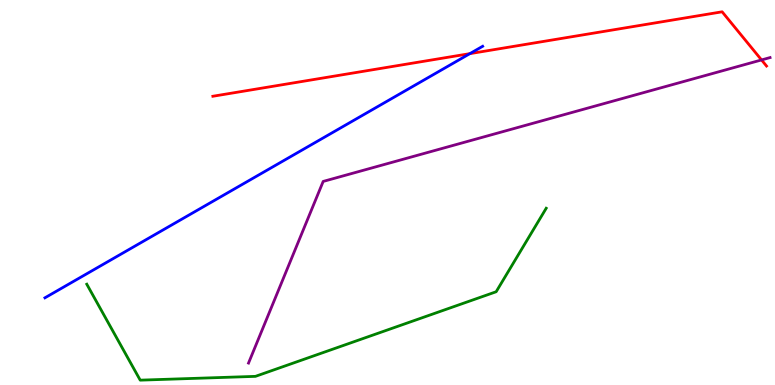[{'lines': ['blue', 'red'], 'intersections': [{'x': 6.06, 'y': 8.61}]}, {'lines': ['green', 'red'], 'intersections': []}, {'lines': ['purple', 'red'], 'intersections': [{'x': 9.83, 'y': 8.44}]}, {'lines': ['blue', 'green'], 'intersections': []}, {'lines': ['blue', 'purple'], 'intersections': []}, {'lines': ['green', 'purple'], 'intersections': []}]